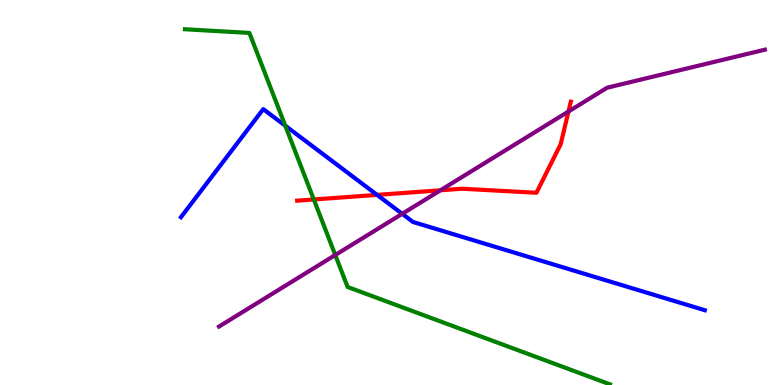[{'lines': ['blue', 'red'], 'intersections': [{'x': 4.87, 'y': 4.94}]}, {'lines': ['green', 'red'], 'intersections': [{'x': 4.05, 'y': 4.82}]}, {'lines': ['purple', 'red'], 'intersections': [{'x': 5.68, 'y': 5.06}, {'x': 7.34, 'y': 7.1}]}, {'lines': ['blue', 'green'], 'intersections': [{'x': 3.68, 'y': 6.73}]}, {'lines': ['blue', 'purple'], 'intersections': [{'x': 5.19, 'y': 4.45}]}, {'lines': ['green', 'purple'], 'intersections': [{'x': 4.33, 'y': 3.38}]}]